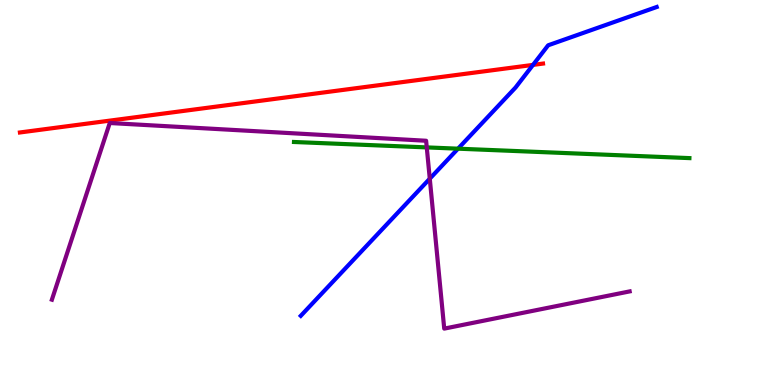[{'lines': ['blue', 'red'], 'intersections': [{'x': 6.88, 'y': 8.31}]}, {'lines': ['green', 'red'], 'intersections': []}, {'lines': ['purple', 'red'], 'intersections': []}, {'lines': ['blue', 'green'], 'intersections': [{'x': 5.91, 'y': 6.14}]}, {'lines': ['blue', 'purple'], 'intersections': [{'x': 5.55, 'y': 5.36}]}, {'lines': ['green', 'purple'], 'intersections': [{'x': 5.51, 'y': 6.17}]}]